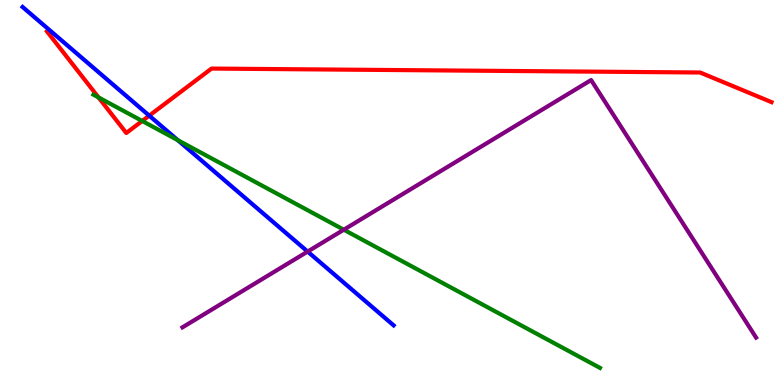[{'lines': ['blue', 'red'], 'intersections': [{'x': 1.93, 'y': 7.0}]}, {'lines': ['green', 'red'], 'intersections': [{'x': 1.27, 'y': 7.47}, {'x': 1.83, 'y': 6.86}]}, {'lines': ['purple', 'red'], 'intersections': []}, {'lines': ['blue', 'green'], 'intersections': [{'x': 2.29, 'y': 6.36}]}, {'lines': ['blue', 'purple'], 'intersections': [{'x': 3.97, 'y': 3.47}]}, {'lines': ['green', 'purple'], 'intersections': [{'x': 4.44, 'y': 4.03}]}]